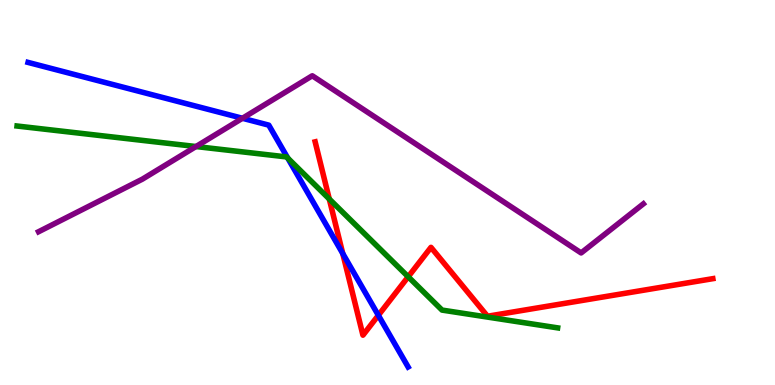[{'lines': ['blue', 'red'], 'intersections': [{'x': 4.42, 'y': 3.41}, {'x': 4.88, 'y': 1.81}]}, {'lines': ['green', 'red'], 'intersections': [{'x': 4.25, 'y': 4.83}, {'x': 5.27, 'y': 2.81}]}, {'lines': ['purple', 'red'], 'intersections': []}, {'lines': ['blue', 'green'], 'intersections': [{'x': 3.71, 'y': 5.89}]}, {'lines': ['blue', 'purple'], 'intersections': [{'x': 3.13, 'y': 6.93}]}, {'lines': ['green', 'purple'], 'intersections': [{'x': 2.53, 'y': 6.19}]}]